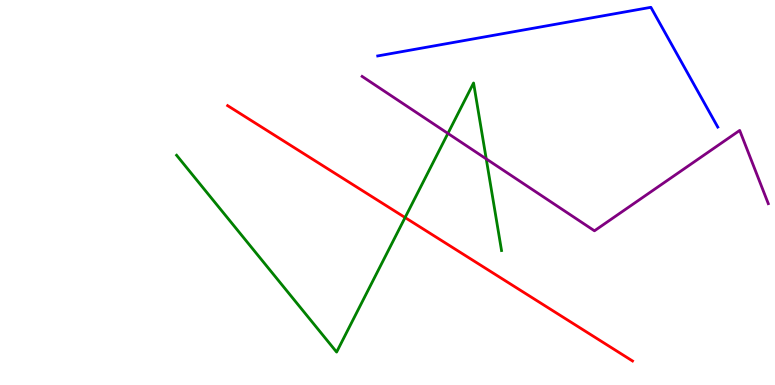[{'lines': ['blue', 'red'], 'intersections': []}, {'lines': ['green', 'red'], 'intersections': [{'x': 5.23, 'y': 4.35}]}, {'lines': ['purple', 'red'], 'intersections': []}, {'lines': ['blue', 'green'], 'intersections': []}, {'lines': ['blue', 'purple'], 'intersections': []}, {'lines': ['green', 'purple'], 'intersections': [{'x': 5.78, 'y': 6.53}, {'x': 6.27, 'y': 5.87}]}]